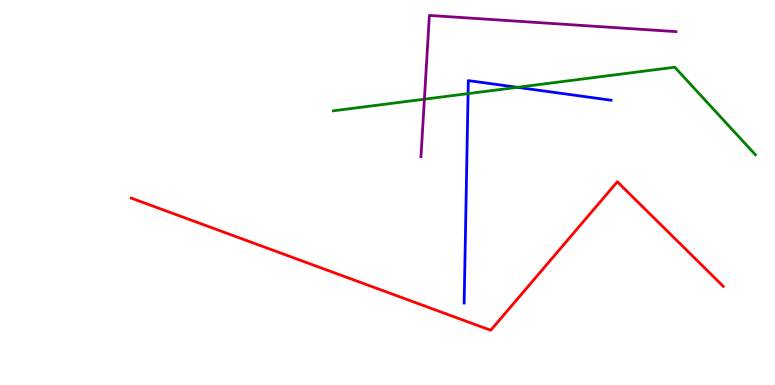[{'lines': ['blue', 'red'], 'intersections': []}, {'lines': ['green', 'red'], 'intersections': []}, {'lines': ['purple', 'red'], 'intersections': []}, {'lines': ['blue', 'green'], 'intersections': [{'x': 6.04, 'y': 7.57}, {'x': 6.67, 'y': 7.73}]}, {'lines': ['blue', 'purple'], 'intersections': []}, {'lines': ['green', 'purple'], 'intersections': [{'x': 5.48, 'y': 7.42}]}]